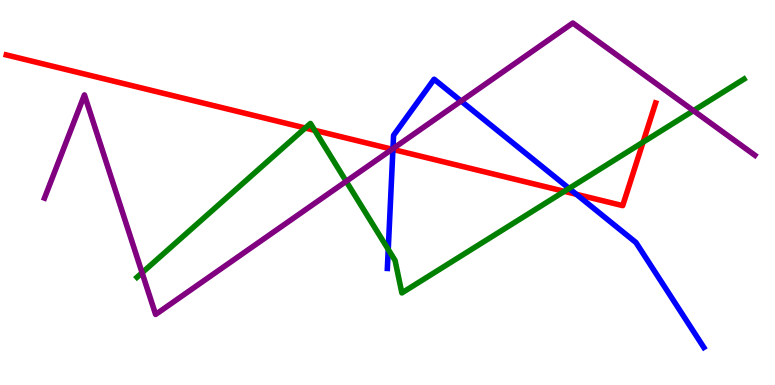[{'lines': ['blue', 'red'], 'intersections': [{'x': 5.07, 'y': 6.12}, {'x': 7.44, 'y': 4.95}]}, {'lines': ['green', 'red'], 'intersections': [{'x': 3.94, 'y': 6.68}, {'x': 4.06, 'y': 6.62}, {'x': 7.28, 'y': 5.03}, {'x': 8.3, 'y': 6.31}]}, {'lines': ['purple', 'red'], 'intersections': [{'x': 5.06, 'y': 6.12}]}, {'lines': ['blue', 'green'], 'intersections': [{'x': 5.01, 'y': 3.52}, {'x': 7.34, 'y': 5.11}]}, {'lines': ['blue', 'purple'], 'intersections': [{'x': 5.07, 'y': 6.14}, {'x': 5.95, 'y': 7.37}]}, {'lines': ['green', 'purple'], 'intersections': [{'x': 1.83, 'y': 2.92}, {'x': 4.47, 'y': 5.29}, {'x': 8.95, 'y': 7.13}]}]